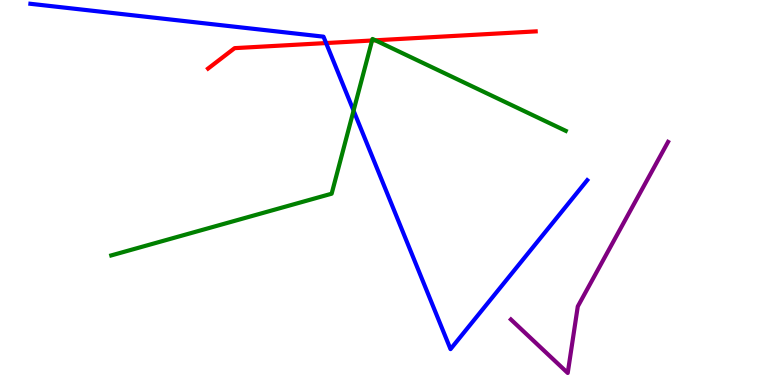[{'lines': ['blue', 'red'], 'intersections': [{'x': 4.21, 'y': 8.88}]}, {'lines': ['green', 'red'], 'intersections': [{'x': 4.8, 'y': 8.95}, {'x': 4.84, 'y': 8.95}]}, {'lines': ['purple', 'red'], 'intersections': []}, {'lines': ['blue', 'green'], 'intersections': [{'x': 4.56, 'y': 7.13}]}, {'lines': ['blue', 'purple'], 'intersections': []}, {'lines': ['green', 'purple'], 'intersections': []}]